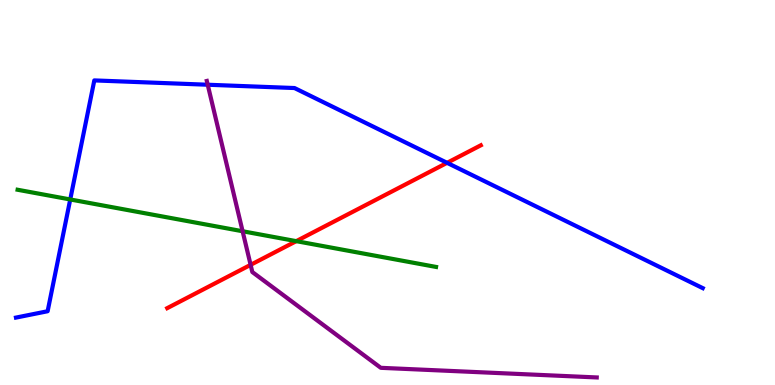[{'lines': ['blue', 'red'], 'intersections': [{'x': 5.77, 'y': 5.77}]}, {'lines': ['green', 'red'], 'intersections': [{'x': 3.82, 'y': 3.74}]}, {'lines': ['purple', 'red'], 'intersections': [{'x': 3.23, 'y': 3.12}]}, {'lines': ['blue', 'green'], 'intersections': [{'x': 0.906, 'y': 4.82}]}, {'lines': ['blue', 'purple'], 'intersections': [{'x': 2.68, 'y': 7.8}]}, {'lines': ['green', 'purple'], 'intersections': [{'x': 3.13, 'y': 3.99}]}]